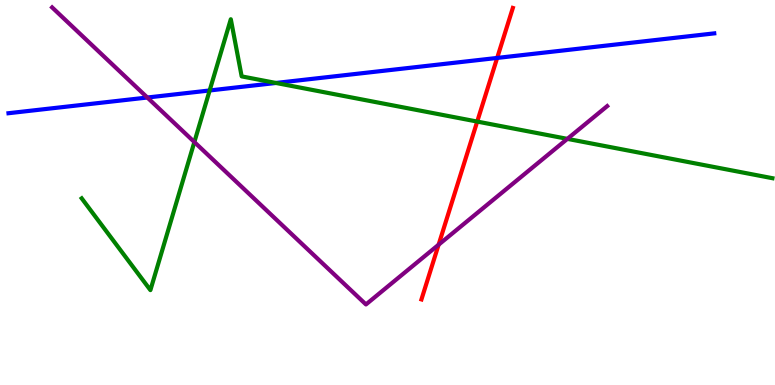[{'lines': ['blue', 'red'], 'intersections': [{'x': 6.42, 'y': 8.5}]}, {'lines': ['green', 'red'], 'intersections': [{'x': 6.16, 'y': 6.84}]}, {'lines': ['purple', 'red'], 'intersections': [{'x': 5.66, 'y': 3.64}]}, {'lines': ['blue', 'green'], 'intersections': [{'x': 2.71, 'y': 7.65}, {'x': 3.56, 'y': 7.85}]}, {'lines': ['blue', 'purple'], 'intersections': [{'x': 1.9, 'y': 7.47}]}, {'lines': ['green', 'purple'], 'intersections': [{'x': 2.51, 'y': 6.31}, {'x': 7.32, 'y': 6.39}]}]